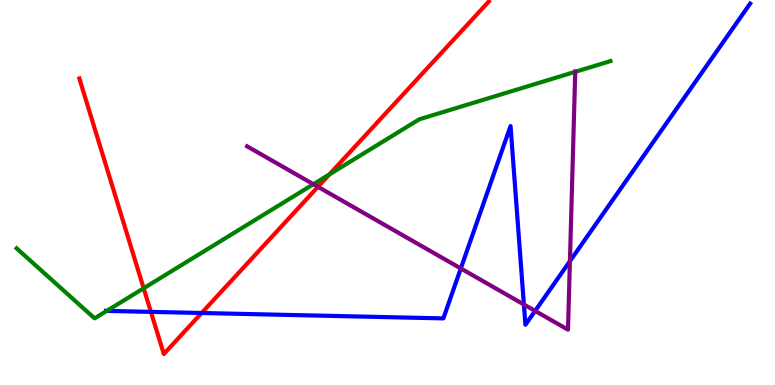[{'lines': ['blue', 'red'], 'intersections': [{'x': 1.95, 'y': 1.9}, {'x': 2.6, 'y': 1.87}]}, {'lines': ['green', 'red'], 'intersections': [{'x': 1.85, 'y': 2.51}, {'x': 4.25, 'y': 5.47}]}, {'lines': ['purple', 'red'], 'intersections': [{'x': 4.1, 'y': 5.15}]}, {'lines': ['blue', 'green'], 'intersections': [{'x': 1.38, 'y': 1.92}]}, {'lines': ['blue', 'purple'], 'intersections': [{'x': 5.95, 'y': 3.03}, {'x': 6.76, 'y': 2.09}, {'x': 6.9, 'y': 1.92}, {'x': 7.35, 'y': 3.22}]}, {'lines': ['green', 'purple'], 'intersections': [{'x': 4.04, 'y': 5.22}, {'x': 7.42, 'y': 8.13}]}]